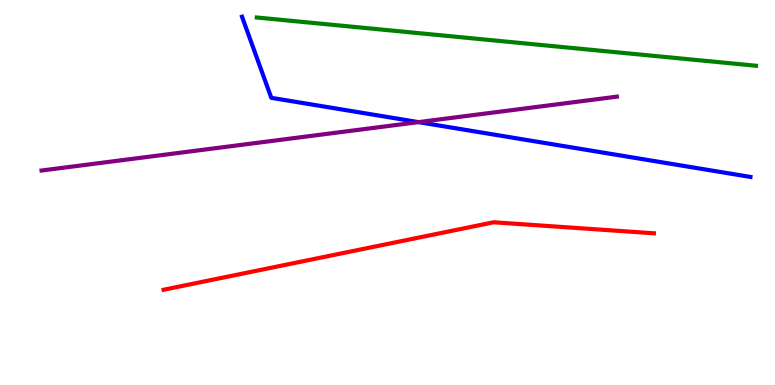[{'lines': ['blue', 'red'], 'intersections': []}, {'lines': ['green', 'red'], 'intersections': []}, {'lines': ['purple', 'red'], 'intersections': []}, {'lines': ['blue', 'green'], 'intersections': []}, {'lines': ['blue', 'purple'], 'intersections': [{'x': 5.4, 'y': 6.83}]}, {'lines': ['green', 'purple'], 'intersections': []}]